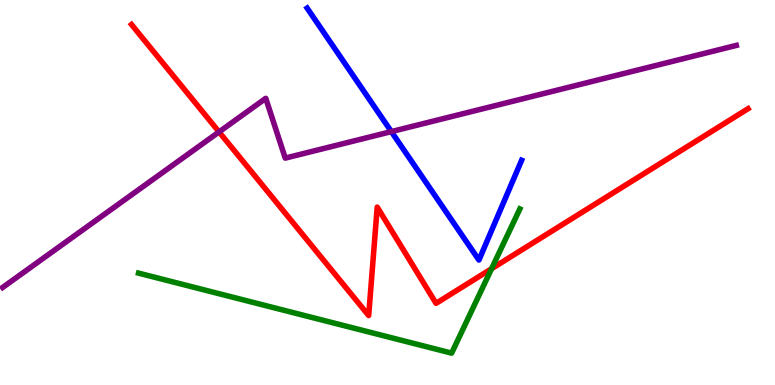[{'lines': ['blue', 'red'], 'intersections': []}, {'lines': ['green', 'red'], 'intersections': [{'x': 6.34, 'y': 3.02}]}, {'lines': ['purple', 'red'], 'intersections': [{'x': 2.83, 'y': 6.57}]}, {'lines': ['blue', 'green'], 'intersections': []}, {'lines': ['blue', 'purple'], 'intersections': [{'x': 5.05, 'y': 6.58}]}, {'lines': ['green', 'purple'], 'intersections': []}]